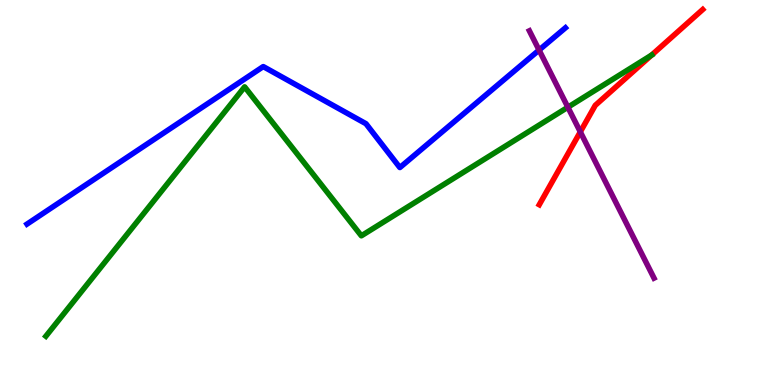[{'lines': ['blue', 'red'], 'intersections': []}, {'lines': ['green', 'red'], 'intersections': [{'x': 8.41, 'y': 8.57}]}, {'lines': ['purple', 'red'], 'intersections': [{'x': 7.49, 'y': 6.57}]}, {'lines': ['blue', 'green'], 'intersections': []}, {'lines': ['blue', 'purple'], 'intersections': [{'x': 6.96, 'y': 8.7}]}, {'lines': ['green', 'purple'], 'intersections': [{'x': 7.33, 'y': 7.21}]}]